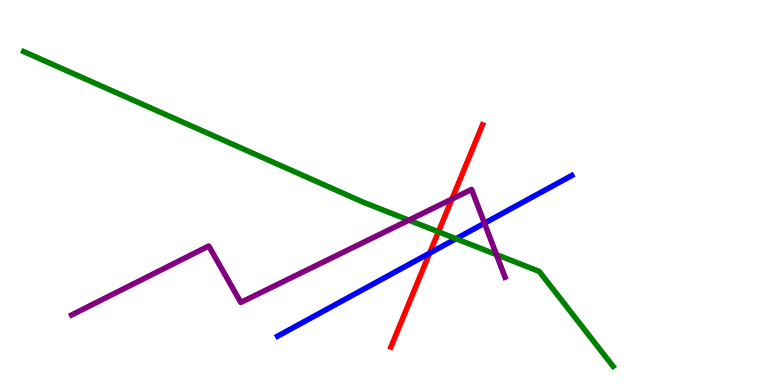[{'lines': ['blue', 'red'], 'intersections': [{'x': 5.54, 'y': 3.42}]}, {'lines': ['green', 'red'], 'intersections': [{'x': 5.66, 'y': 3.98}]}, {'lines': ['purple', 'red'], 'intersections': [{'x': 5.83, 'y': 4.83}]}, {'lines': ['blue', 'green'], 'intersections': [{'x': 5.88, 'y': 3.8}]}, {'lines': ['blue', 'purple'], 'intersections': [{'x': 6.25, 'y': 4.2}]}, {'lines': ['green', 'purple'], 'intersections': [{'x': 5.28, 'y': 4.28}, {'x': 6.41, 'y': 3.39}]}]